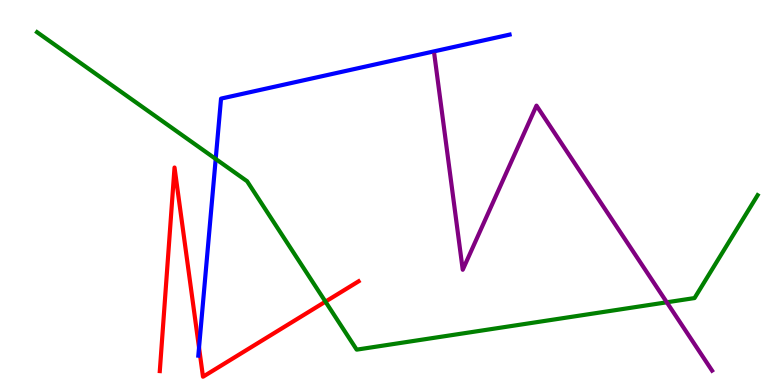[{'lines': ['blue', 'red'], 'intersections': [{'x': 2.57, 'y': 0.971}]}, {'lines': ['green', 'red'], 'intersections': [{'x': 4.2, 'y': 2.17}]}, {'lines': ['purple', 'red'], 'intersections': []}, {'lines': ['blue', 'green'], 'intersections': [{'x': 2.78, 'y': 5.87}]}, {'lines': ['blue', 'purple'], 'intersections': []}, {'lines': ['green', 'purple'], 'intersections': [{'x': 8.6, 'y': 2.15}]}]